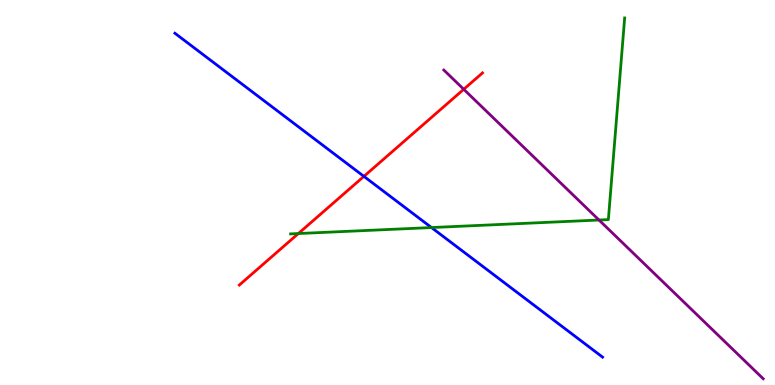[{'lines': ['blue', 'red'], 'intersections': [{'x': 4.7, 'y': 5.42}]}, {'lines': ['green', 'red'], 'intersections': [{'x': 3.85, 'y': 3.93}]}, {'lines': ['purple', 'red'], 'intersections': [{'x': 5.98, 'y': 7.68}]}, {'lines': ['blue', 'green'], 'intersections': [{'x': 5.57, 'y': 4.09}]}, {'lines': ['blue', 'purple'], 'intersections': []}, {'lines': ['green', 'purple'], 'intersections': [{'x': 7.73, 'y': 4.29}]}]